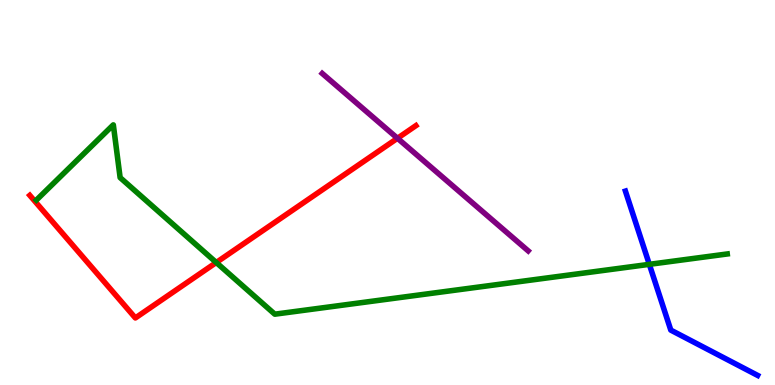[{'lines': ['blue', 'red'], 'intersections': []}, {'lines': ['green', 'red'], 'intersections': [{'x': 2.79, 'y': 3.18}]}, {'lines': ['purple', 'red'], 'intersections': [{'x': 5.13, 'y': 6.41}]}, {'lines': ['blue', 'green'], 'intersections': [{'x': 8.38, 'y': 3.13}]}, {'lines': ['blue', 'purple'], 'intersections': []}, {'lines': ['green', 'purple'], 'intersections': []}]